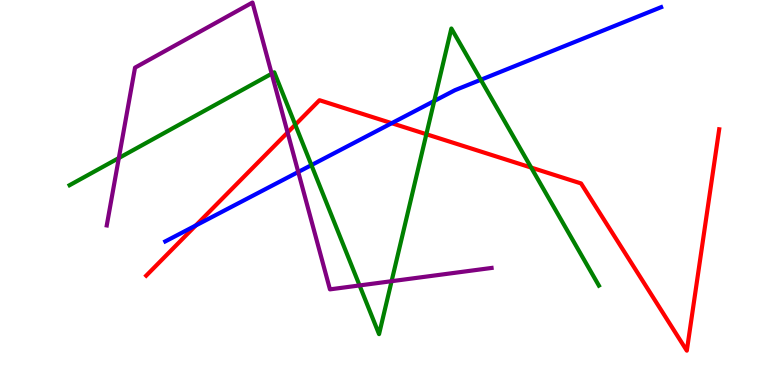[{'lines': ['blue', 'red'], 'intersections': [{'x': 2.53, 'y': 4.14}, {'x': 5.05, 'y': 6.8}]}, {'lines': ['green', 'red'], 'intersections': [{'x': 3.81, 'y': 6.76}, {'x': 5.5, 'y': 6.51}, {'x': 6.85, 'y': 5.65}]}, {'lines': ['purple', 'red'], 'intersections': [{'x': 3.71, 'y': 6.56}]}, {'lines': ['blue', 'green'], 'intersections': [{'x': 4.02, 'y': 5.71}, {'x': 5.6, 'y': 7.38}, {'x': 6.2, 'y': 7.93}]}, {'lines': ['blue', 'purple'], 'intersections': [{'x': 3.85, 'y': 5.53}]}, {'lines': ['green', 'purple'], 'intersections': [{'x': 1.53, 'y': 5.9}, {'x': 3.51, 'y': 8.09}, {'x': 4.64, 'y': 2.59}, {'x': 5.05, 'y': 2.7}]}]